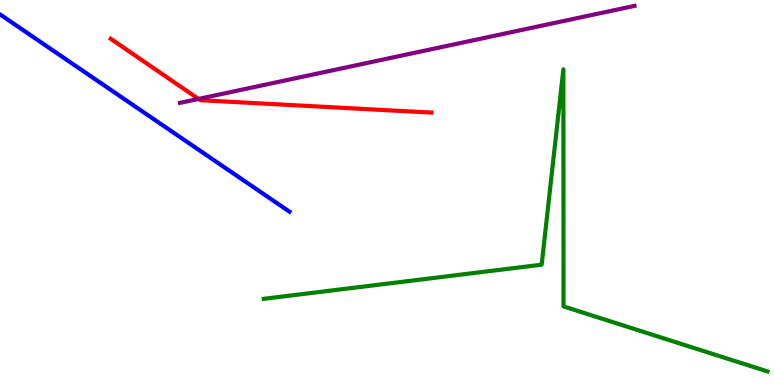[{'lines': ['blue', 'red'], 'intersections': []}, {'lines': ['green', 'red'], 'intersections': []}, {'lines': ['purple', 'red'], 'intersections': [{'x': 2.56, 'y': 7.43}]}, {'lines': ['blue', 'green'], 'intersections': []}, {'lines': ['blue', 'purple'], 'intersections': []}, {'lines': ['green', 'purple'], 'intersections': []}]